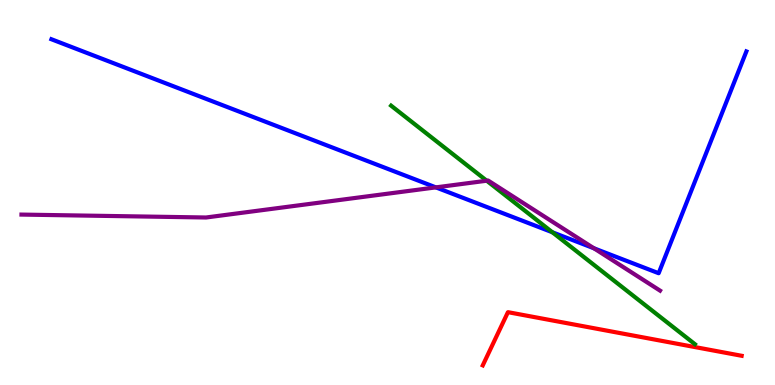[{'lines': ['blue', 'red'], 'intersections': []}, {'lines': ['green', 'red'], 'intersections': []}, {'lines': ['purple', 'red'], 'intersections': []}, {'lines': ['blue', 'green'], 'intersections': [{'x': 7.13, 'y': 3.97}]}, {'lines': ['blue', 'purple'], 'intersections': [{'x': 5.62, 'y': 5.13}, {'x': 7.66, 'y': 3.55}]}, {'lines': ['green', 'purple'], 'intersections': [{'x': 6.28, 'y': 5.31}]}]